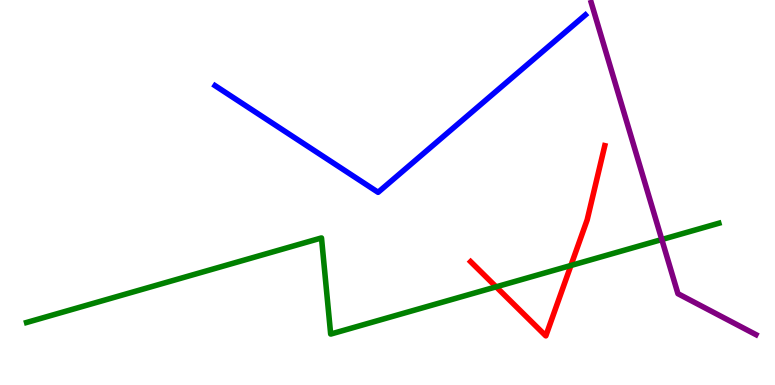[{'lines': ['blue', 'red'], 'intersections': []}, {'lines': ['green', 'red'], 'intersections': [{'x': 6.4, 'y': 2.55}, {'x': 7.37, 'y': 3.1}]}, {'lines': ['purple', 'red'], 'intersections': []}, {'lines': ['blue', 'green'], 'intersections': []}, {'lines': ['blue', 'purple'], 'intersections': []}, {'lines': ['green', 'purple'], 'intersections': [{'x': 8.54, 'y': 3.78}]}]